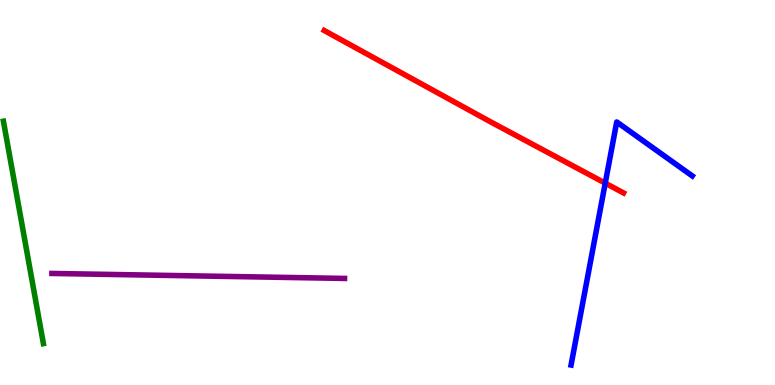[{'lines': ['blue', 'red'], 'intersections': [{'x': 7.81, 'y': 5.24}]}, {'lines': ['green', 'red'], 'intersections': []}, {'lines': ['purple', 'red'], 'intersections': []}, {'lines': ['blue', 'green'], 'intersections': []}, {'lines': ['blue', 'purple'], 'intersections': []}, {'lines': ['green', 'purple'], 'intersections': []}]